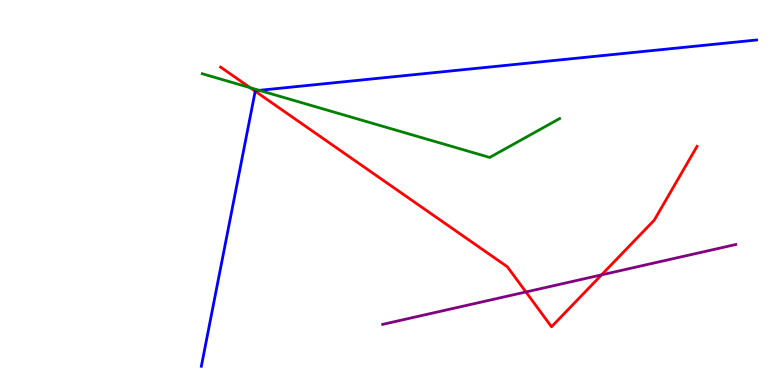[{'lines': ['blue', 'red'], 'intersections': [{'x': 3.29, 'y': 7.63}]}, {'lines': ['green', 'red'], 'intersections': [{'x': 3.23, 'y': 7.72}]}, {'lines': ['purple', 'red'], 'intersections': [{'x': 6.79, 'y': 2.42}, {'x': 7.76, 'y': 2.86}]}, {'lines': ['blue', 'green'], 'intersections': [{'x': 3.35, 'y': 7.65}]}, {'lines': ['blue', 'purple'], 'intersections': []}, {'lines': ['green', 'purple'], 'intersections': []}]